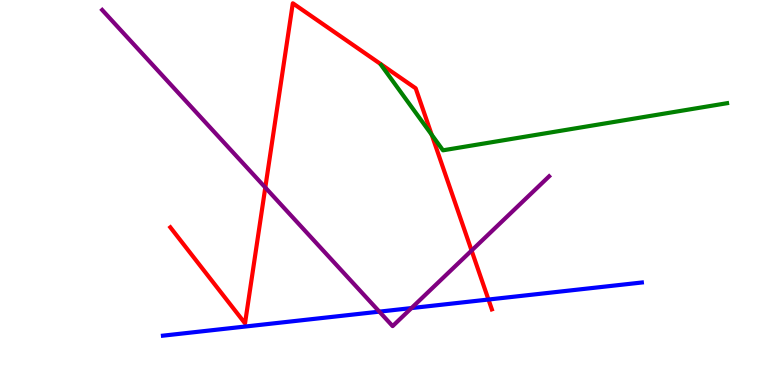[{'lines': ['blue', 'red'], 'intersections': [{'x': 6.3, 'y': 2.22}]}, {'lines': ['green', 'red'], 'intersections': [{'x': 5.57, 'y': 6.5}]}, {'lines': ['purple', 'red'], 'intersections': [{'x': 3.42, 'y': 5.13}, {'x': 6.08, 'y': 3.49}]}, {'lines': ['blue', 'green'], 'intersections': []}, {'lines': ['blue', 'purple'], 'intersections': [{'x': 4.89, 'y': 1.91}, {'x': 5.31, 'y': 2.0}]}, {'lines': ['green', 'purple'], 'intersections': []}]